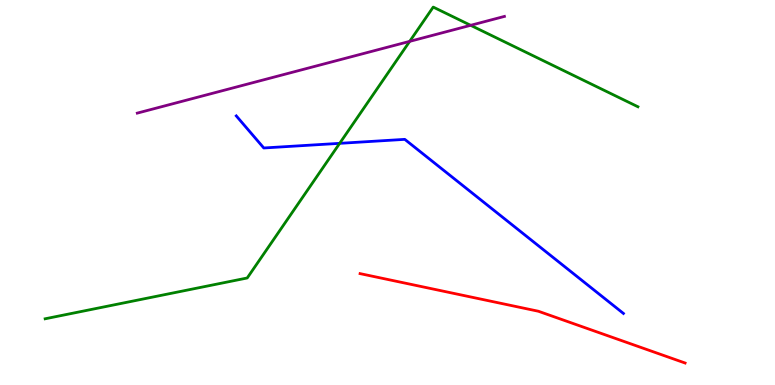[{'lines': ['blue', 'red'], 'intersections': []}, {'lines': ['green', 'red'], 'intersections': []}, {'lines': ['purple', 'red'], 'intersections': []}, {'lines': ['blue', 'green'], 'intersections': [{'x': 4.38, 'y': 6.28}]}, {'lines': ['blue', 'purple'], 'intersections': []}, {'lines': ['green', 'purple'], 'intersections': [{'x': 5.29, 'y': 8.93}, {'x': 6.07, 'y': 9.34}]}]